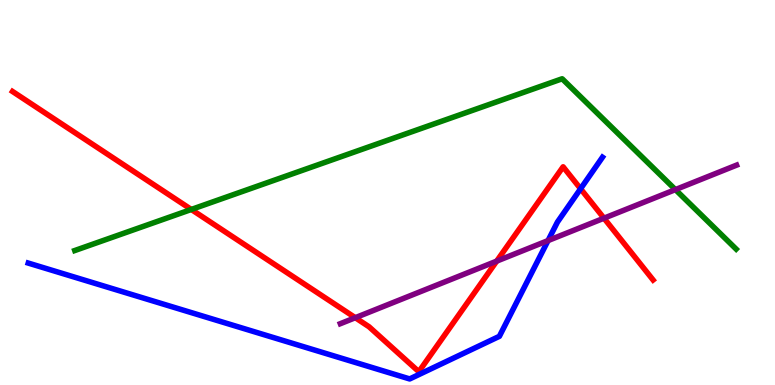[{'lines': ['blue', 'red'], 'intersections': [{'x': 7.49, 'y': 5.1}]}, {'lines': ['green', 'red'], 'intersections': [{'x': 2.47, 'y': 4.56}]}, {'lines': ['purple', 'red'], 'intersections': [{'x': 4.58, 'y': 1.75}, {'x': 6.41, 'y': 3.22}, {'x': 7.79, 'y': 4.33}]}, {'lines': ['blue', 'green'], 'intersections': []}, {'lines': ['blue', 'purple'], 'intersections': [{'x': 7.07, 'y': 3.75}]}, {'lines': ['green', 'purple'], 'intersections': [{'x': 8.71, 'y': 5.07}]}]